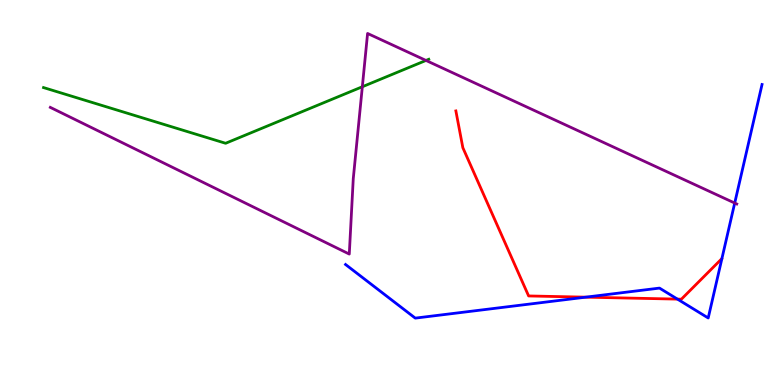[{'lines': ['blue', 'red'], 'intersections': [{'x': 7.56, 'y': 2.28}, {'x': 8.74, 'y': 2.23}]}, {'lines': ['green', 'red'], 'intersections': []}, {'lines': ['purple', 'red'], 'intersections': []}, {'lines': ['blue', 'green'], 'intersections': []}, {'lines': ['blue', 'purple'], 'intersections': [{'x': 9.48, 'y': 4.73}]}, {'lines': ['green', 'purple'], 'intersections': [{'x': 4.68, 'y': 7.75}, {'x': 5.5, 'y': 8.43}]}]